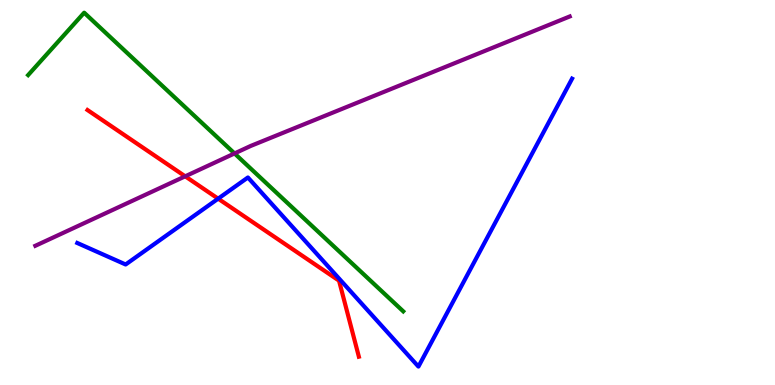[{'lines': ['blue', 'red'], 'intersections': [{'x': 2.81, 'y': 4.84}]}, {'lines': ['green', 'red'], 'intersections': []}, {'lines': ['purple', 'red'], 'intersections': [{'x': 2.39, 'y': 5.42}]}, {'lines': ['blue', 'green'], 'intersections': []}, {'lines': ['blue', 'purple'], 'intersections': []}, {'lines': ['green', 'purple'], 'intersections': [{'x': 3.03, 'y': 6.01}]}]